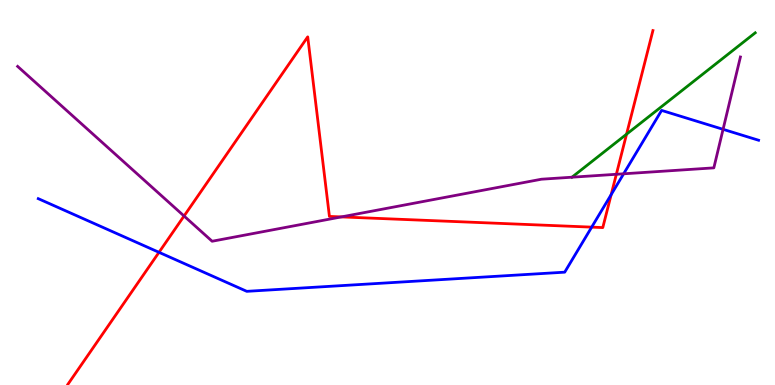[{'lines': ['blue', 'red'], 'intersections': [{'x': 2.05, 'y': 3.45}, {'x': 7.63, 'y': 4.1}, {'x': 7.89, 'y': 4.95}]}, {'lines': ['green', 'red'], 'intersections': [{'x': 8.08, 'y': 6.51}]}, {'lines': ['purple', 'red'], 'intersections': [{'x': 2.37, 'y': 4.39}, {'x': 4.4, 'y': 4.37}, {'x': 7.95, 'y': 5.47}]}, {'lines': ['blue', 'green'], 'intersections': []}, {'lines': ['blue', 'purple'], 'intersections': [{'x': 8.05, 'y': 5.49}, {'x': 9.33, 'y': 6.64}]}, {'lines': ['green', 'purple'], 'intersections': []}]